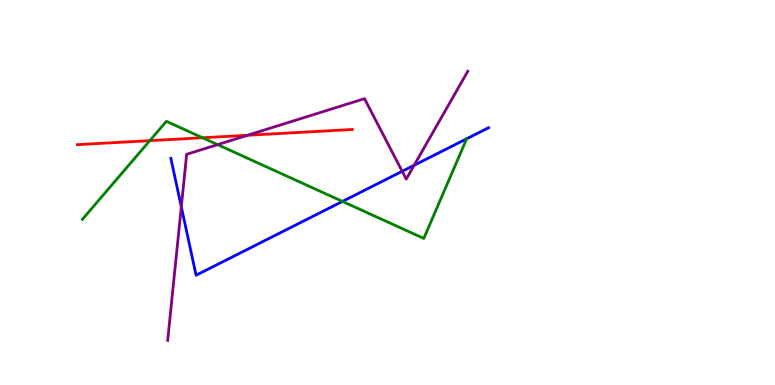[{'lines': ['blue', 'red'], 'intersections': []}, {'lines': ['green', 'red'], 'intersections': [{'x': 1.93, 'y': 6.35}, {'x': 2.61, 'y': 6.42}]}, {'lines': ['purple', 'red'], 'intersections': [{'x': 3.19, 'y': 6.49}]}, {'lines': ['blue', 'green'], 'intersections': [{'x': 4.42, 'y': 4.77}]}, {'lines': ['blue', 'purple'], 'intersections': [{'x': 2.34, 'y': 4.63}, {'x': 5.19, 'y': 5.55}, {'x': 5.34, 'y': 5.71}]}, {'lines': ['green', 'purple'], 'intersections': [{'x': 2.81, 'y': 6.24}]}]